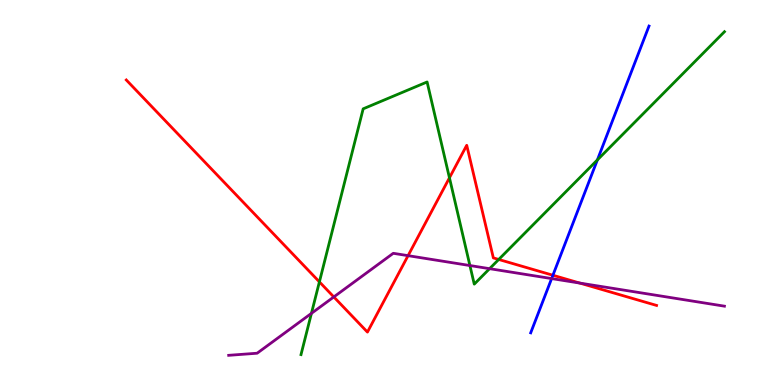[{'lines': ['blue', 'red'], 'intersections': [{'x': 7.13, 'y': 2.85}]}, {'lines': ['green', 'red'], 'intersections': [{'x': 4.12, 'y': 2.68}, {'x': 5.8, 'y': 5.38}, {'x': 6.44, 'y': 3.26}]}, {'lines': ['purple', 'red'], 'intersections': [{'x': 4.31, 'y': 2.29}, {'x': 5.27, 'y': 3.36}, {'x': 7.48, 'y': 2.65}]}, {'lines': ['blue', 'green'], 'intersections': [{'x': 7.71, 'y': 5.85}]}, {'lines': ['blue', 'purple'], 'intersections': [{'x': 7.12, 'y': 2.76}]}, {'lines': ['green', 'purple'], 'intersections': [{'x': 4.02, 'y': 1.86}, {'x': 6.06, 'y': 3.1}, {'x': 6.32, 'y': 3.02}]}]